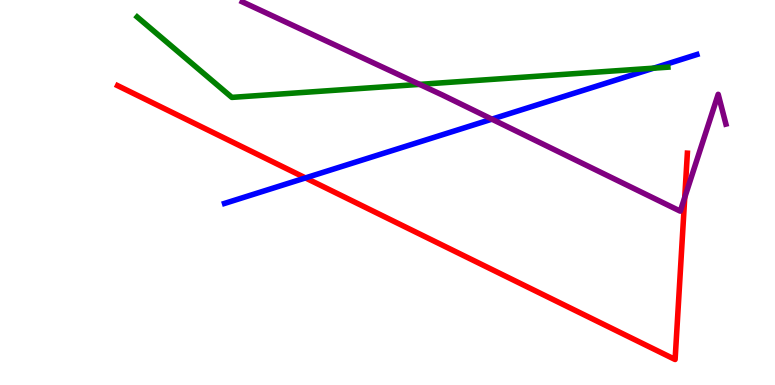[{'lines': ['blue', 'red'], 'intersections': [{'x': 3.94, 'y': 5.38}]}, {'lines': ['green', 'red'], 'intersections': []}, {'lines': ['purple', 'red'], 'intersections': [{'x': 8.84, 'y': 4.87}]}, {'lines': ['blue', 'green'], 'intersections': [{'x': 8.43, 'y': 8.23}]}, {'lines': ['blue', 'purple'], 'intersections': [{'x': 6.35, 'y': 6.9}]}, {'lines': ['green', 'purple'], 'intersections': [{'x': 5.41, 'y': 7.81}]}]